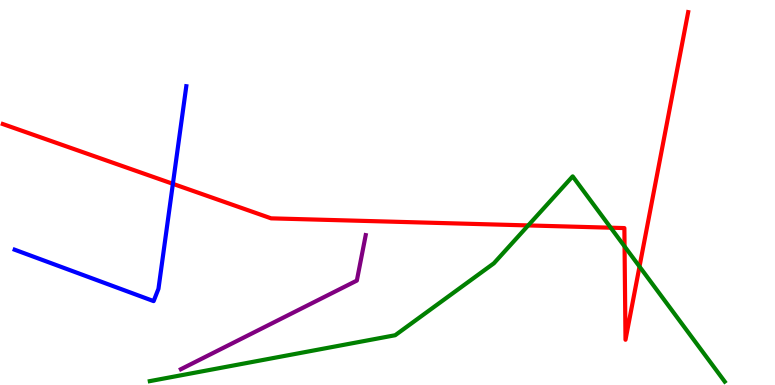[{'lines': ['blue', 'red'], 'intersections': [{'x': 2.23, 'y': 5.23}]}, {'lines': ['green', 'red'], 'intersections': [{'x': 6.82, 'y': 4.14}, {'x': 7.88, 'y': 4.09}, {'x': 8.06, 'y': 3.6}, {'x': 8.25, 'y': 3.08}]}, {'lines': ['purple', 'red'], 'intersections': []}, {'lines': ['blue', 'green'], 'intersections': []}, {'lines': ['blue', 'purple'], 'intersections': []}, {'lines': ['green', 'purple'], 'intersections': []}]